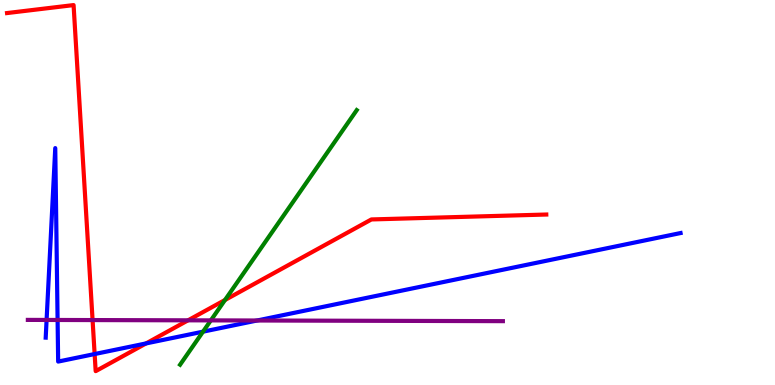[{'lines': ['blue', 'red'], 'intersections': [{'x': 1.22, 'y': 0.804}, {'x': 1.88, 'y': 1.08}]}, {'lines': ['green', 'red'], 'intersections': [{'x': 2.9, 'y': 2.21}]}, {'lines': ['purple', 'red'], 'intersections': [{'x': 1.19, 'y': 1.69}, {'x': 2.43, 'y': 1.68}]}, {'lines': ['blue', 'green'], 'intersections': [{'x': 2.62, 'y': 1.39}]}, {'lines': ['blue', 'purple'], 'intersections': [{'x': 0.601, 'y': 1.69}, {'x': 0.743, 'y': 1.69}, {'x': 3.32, 'y': 1.68}]}, {'lines': ['green', 'purple'], 'intersections': [{'x': 2.72, 'y': 1.68}]}]